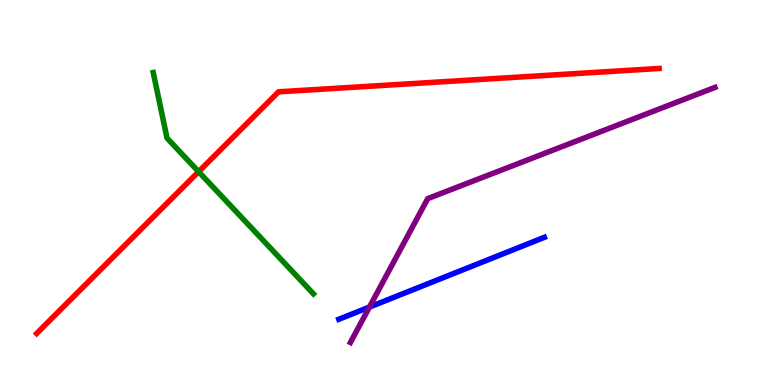[{'lines': ['blue', 'red'], 'intersections': []}, {'lines': ['green', 'red'], 'intersections': [{'x': 2.56, 'y': 5.54}]}, {'lines': ['purple', 'red'], 'intersections': []}, {'lines': ['blue', 'green'], 'intersections': []}, {'lines': ['blue', 'purple'], 'intersections': [{'x': 4.77, 'y': 2.02}]}, {'lines': ['green', 'purple'], 'intersections': []}]